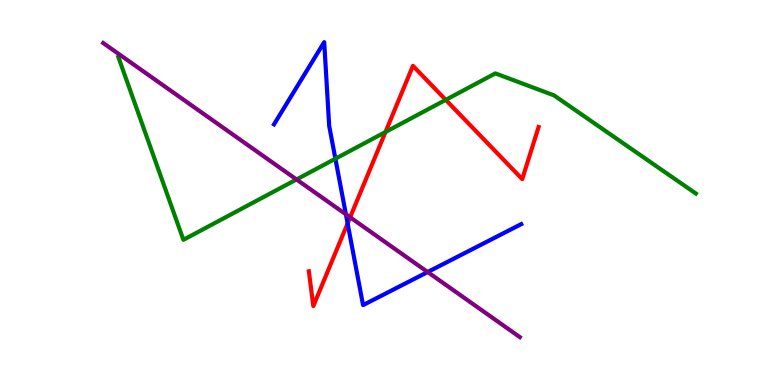[{'lines': ['blue', 'red'], 'intersections': [{'x': 4.49, 'y': 4.2}]}, {'lines': ['green', 'red'], 'intersections': [{'x': 4.97, 'y': 6.57}, {'x': 5.75, 'y': 7.41}]}, {'lines': ['purple', 'red'], 'intersections': [{'x': 4.52, 'y': 4.36}]}, {'lines': ['blue', 'green'], 'intersections': [{'x': 4.33, 'y': 5.88}]}, {'lines': ['blue', 'purple'], 'intersections': [{'x': 4.46, 'y': 4.43}, {'x': 5.52, 'y': 2.93}]}, {'lines': ['green', 'purple'], 'intersections': [{'x': 3.83, 'y': 5.34}]}]